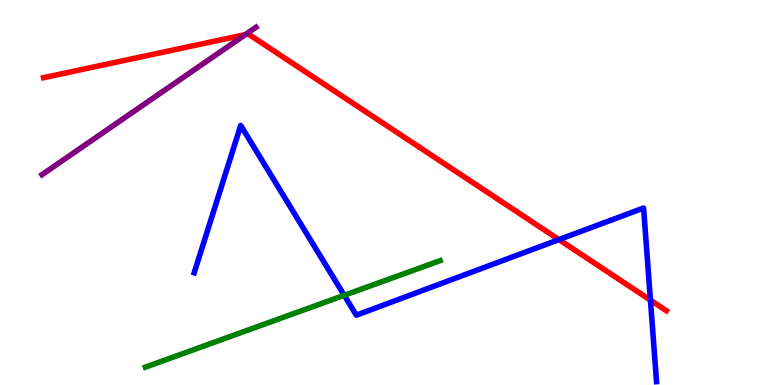[{'lines': ['blue', 'red'], 'intersections': [{'x': 7.21, 'y': 3.78}, {'x': 8.39, 'y': 2.2}]}, {'lines': ['green', 'red'], 'intersections': []}, {'lines': ['purple', 'red'], 'intersections': [{'x': 3.17, 'y': 9.1}]}, {'lines': ['blue', 'green'], 'intersections': [{'x': 4.44, 'y': 2.33}]}, {'lines': ['blue', 'purple'], 'intersections': []}, {'lines': ['green', 'purple'], 'intersections': []}]